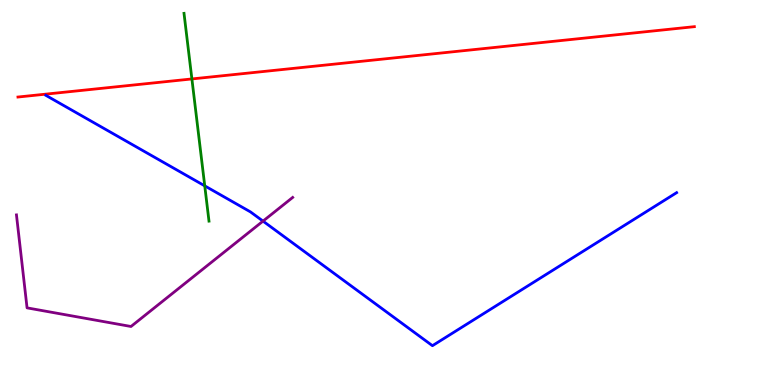[{'lines': ['blue', 'red'], 'intersections': []}, {'lines': ['green', 'red'], 'intersections': [{'x': 2.48, 'y': 7.95}]}, {'lines': ['purple', 'red'], 'intersections': []}, {'lines': ['blue', 'green'], 'intersections': [{'x': 2.64, 'y': 5.17}]}, {'lines': ['blue', 'purple'], 'intersections': [{'x': 3.39, 'y': 4.26}]}, {'lines': ['green', 'purple'], 'intersections': []}]